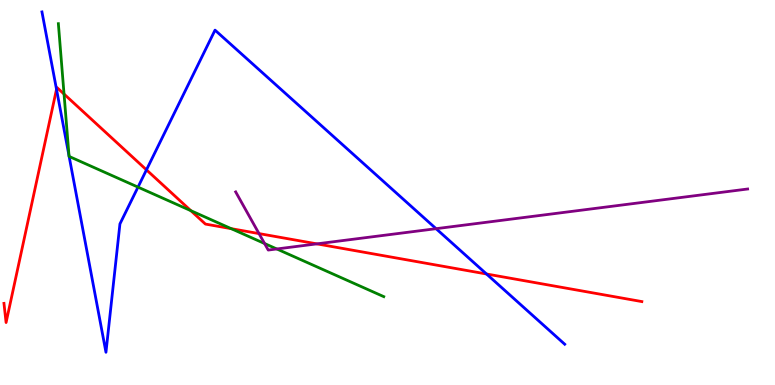[{'lines': ['blue', 'red'], 'intersections': [{'x': 0.729, 'y': 7.68}, {'x': 1.89, 'y': 5.59}, {'x': 6.28, 'y': 2.88}]}, {'lines': ['green', 'red'], 'intersections': [{'x': 0.826, 'y': 7.56}, {'x': 2.46, 'y': 4.53}, {'x': 2.98, 'y': 4.06}]}, {'lines': ['purple', 'red'], 'intersections': [{'x': 3.34, 'y': 3.93}, {'x': 4.09, 'y': 3.67}]}, {'lines': ['blue', 'green'], 'intersections': [{'x': 0.891, 'y': 5.95}, {'x': 0.892, 'y': 5.94}, {'x': 1.78, 'y': 5.14}]}, {'lines': ['blue', 'purple'], 'intersections': [{'x': 5.63, 'y': 4.06}]}, {'lines': ['green', 'purple'], 'intersections': [{'x': 3.41, 'y': 3.67}, {'x': 3.57, 'y': 3.53}]}]